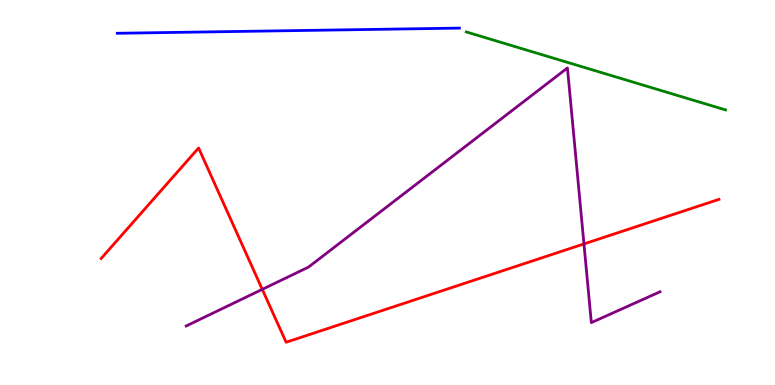[{'lines': ['blue', 'red'], 'intersections': []}, {'lines': ['green', 'red'], 'intersections': []}, {'lines': ['purple', 'red'], 'intersections': [{'x': 3.38, 'y': 2.48}, {'x': 7.53, 'y': 3.66}]}, {'lines': ['blue', 'green'], 'intersections': []}, {'lines': ['blue', 'purple'], 'intersections': []}, {'lines': ['green', 'purple'], 'intersections': []}]